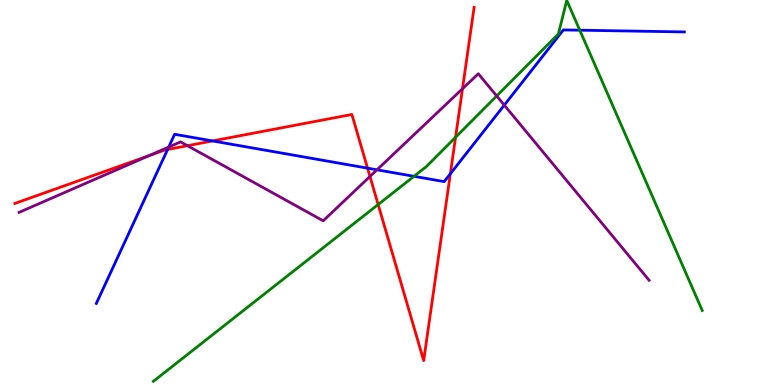[{'lines': ['blue', 'red'], 'intersections': [{'x': 2.16, 'y': 6.12}, {'x': 2.74, 'y': 6.34}, {'x': 4.74, 'y': 5.63}, {'x': 5.81, 'y': 5.49}]}, {'lines': ['green', 'red'], 'intersections': [{'x': 4.88, 'y': 4.69}, {'x': 5.88, 'y': 6.43}]}, {'lines': ['purple', 'red'], 'intersections': [{'x': 1.93, 'y': 5.96}, {'x': 2.42, 'y': 6.22}, {'x': 4.77, 'y': 5.42}, {'x': 5.97, 'y': 7.69}]}, {'lines': ['blue', 'green'], 'intersections': [{'x': 5.34, 'y': 5.42}, {'x': 7.48, 'y': 9.22}]}, {'lines': ['blue', 'purple'], 'intersections': [{'x': 2.18, 'y': 6.18}, {'x': 4.86, 'y': 5.59}, {'x': 6.51, 'y': 7.27}]}, {'lines': ['green', 'purple'], 'intersections': [{'x': 6.41, 'y': 7.51}]}]